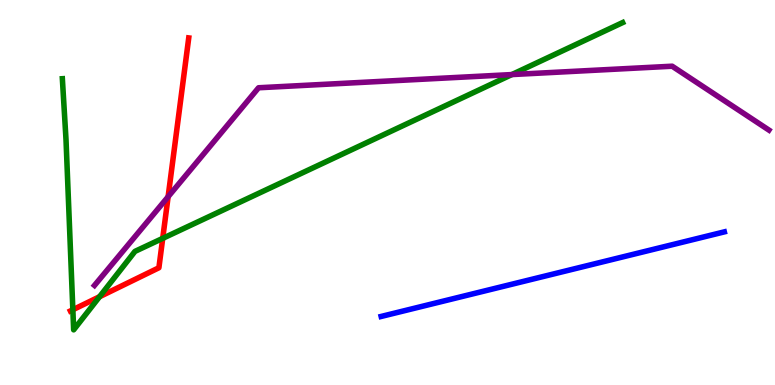[{'lines': ['blue', 'red'], 'intersections': []}, {'lines': ['green', 'red'], 'intersections': [{'x': 0.94, 'y': 1.95}, {'x': 1.28, 'y': 2.29}, {'x': 2.1, 'y': 3.81}]}, {'lines': ['purple', 'red'], 'intersections': [{'x': 2.17, 'y': 4.89}]}, {'lines': ['blue', 'green'], 'intersections': []}, {'lines': ['blue', 'purple'], 'intersections': []}, {'lines': ['green', 'purple'], 'intersections': [{'x': 6.6, 'y': 8.06}]}]